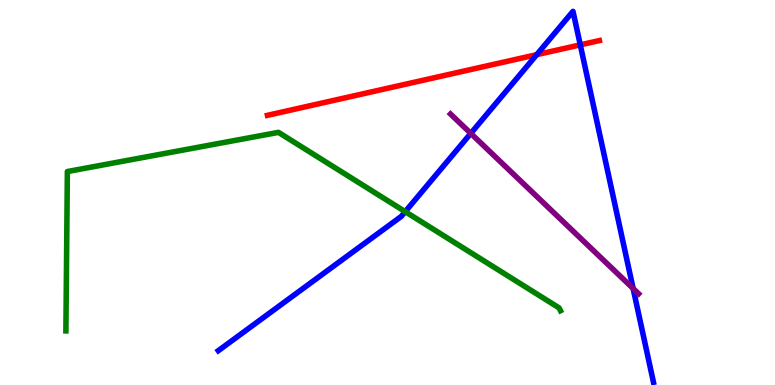[{'lines': ['blue', 'red'], 'intersections': [{'x': 6.93, 'y': 8.58}, {'x': 7.49, 'y': 8.83}]}, {'lines': ['green', 'red'], 'intersections': []}, {'lines': ['purple', 'red'], 'intersections': []}, {'lines': ['blue', 'green'], 'intersections': [{'x': 5.23, 'y': 4.5}]}, {'lines': ['blue', 'purple'], 'intersections': [{'x': 6.07, 'y': 6.54}, {'x': 8.17, 'y': 2.51}]}, {'lines': ['green', 'purple'], 'intersections': []}]